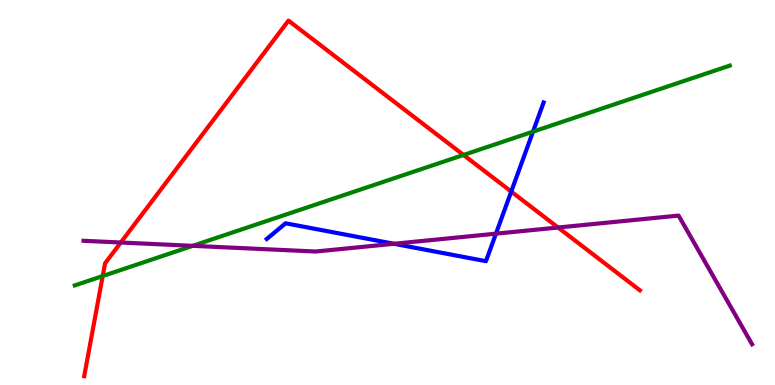[{'lines': ['blue', 'red'], 'intersections': [{'x': 6.6, 'y': 5.02}]}, {'lines': ['green', 'red'], 'intersections': [{'x': 1.33, 'y': 2.83}, {'x': 5.98, 'y': 5.98}]}, {'lines': ['purple', 'red'], 'intersections': [{'x': 1.56, 'y': 3.7}, {'x': 7.2, 'y': 4.09}]}, {'lines': ['blue', 'green'], 'intersections': [{'x': 6.88, 'y': 6.58}]}, {'lines': ['blue', 'purple'], 'intersections': [{'x': 5.08, 'y': 3.67}, {'x': 6.4, 'y': 3.93}]}, {'lines': ['green', 'purple'], 'intersections': [{'x': 2.49, 'y': 3.61}]}]